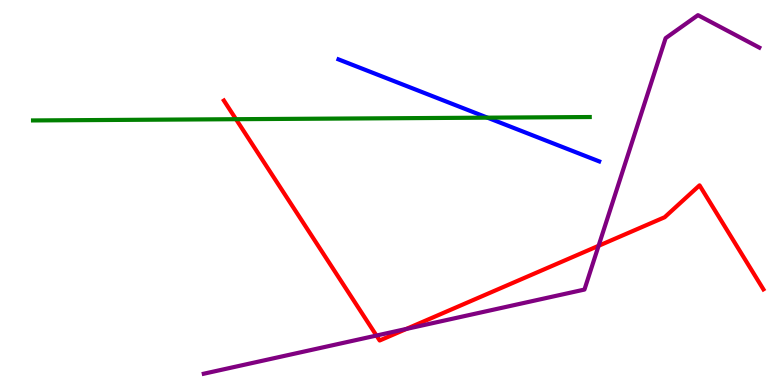[{'lines': ['blue', 'red'], 'intersections': []}, {'lines': ['green', 'red'], 'intersections': [{'x': 3.05, 'y': 6.9}]}, {'lines': ['purple', 'red'], 'intersections': [{'x': 4.86, 'y': 1.28}, {'x': 5.24, 'y': 1.46}, {'x': 7.72, 'y': 3.62}]}, {'lines': ['blue', 'green'], 'intersections': [{'x': 6.29, 'y': 6.94}]}, {'lines': ['blue', 'purple'], 'intersections': []}, {'lines': ['green', 'purple'], 'intersections': []}]